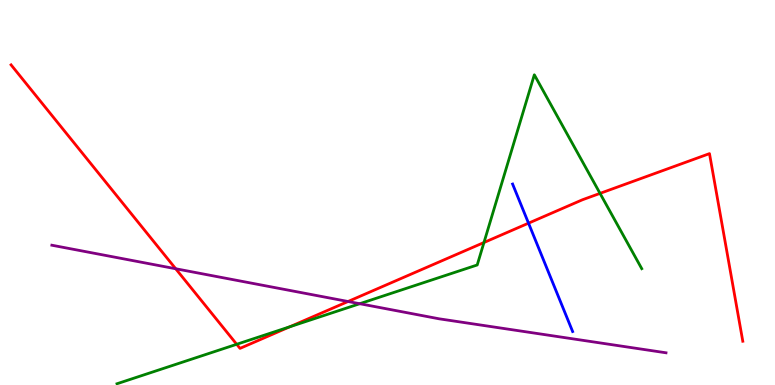[{'lines': ['blue', 'red'], 'intersections': [{'x': 6.82, 'y': 4.2}]}, {'lines': ['green', 'red'], 'intersections': [{'x': 3.05, 'y': 1.06}, {'x': 3.74, 'y': 1.51}, {'x': 6.24, 'y': 3.7}, {'x': 7.74, 'y': 4.98}]}, {'lines': ['purple', 'red'], 'intersections': [{'x': 2.27, 'y': 3.02}, {'x': 4.49, 'y': 2.17}]}, {'lines': ['blue', 'green'], 'intersections': []}, {'lines': ['blue', 'purple'], 'intersections': []}, {'lines': ['green', 'purple'], 'intersections': [{'x': 4.64, 'y': 2.11}]}]